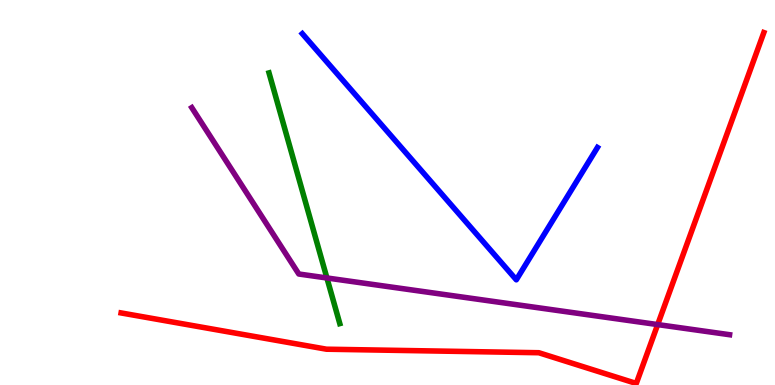[{'lines': ['blue', 'red'], 'intersections': []}, {'lines': ['green', 'red'], 'intersections': []}, {'lines': ['purple', 'red'], 'intersections': [{'x': 8.49, 'y': 1.57}]}, {'lines': ['blue', 'green'], 'intersections': []}, {'lines': ['blue', 'purple'], 'intersections': []}, {'lines': ['green', 'purple'], 'intersections': [{'x': 4.22, 'y': 2.78}]}]